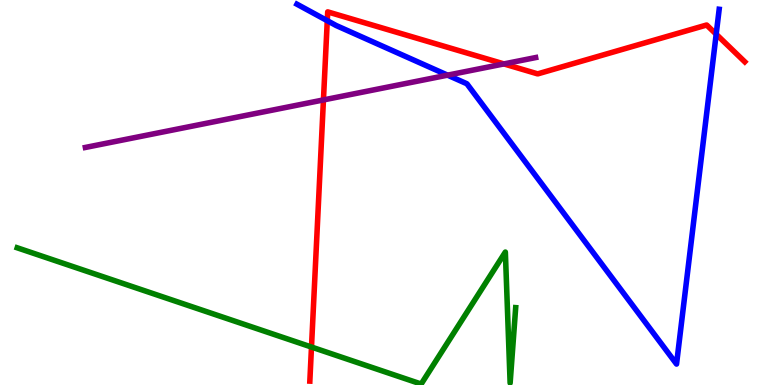[{'lines': ['blue', 'red'], 'intersections': [{'x': 4.22, 'y': 9.46}, {'x': 9.24, 'y': 9.11}]}, {'lines': ['green', 'red'], 'intersections': [{'x': 4.02, 'y': 0.986}]}, {'lines': ['purple', 'red'], 'intersections': [{'x': 4.17, 'y': 7.4}, {'x': 6.5, 'y': 8.34}]}, {'lines': ['blue', 'green'], 'intersections': []}, {'lines': ['blue', 'purple'], 'intersections': [{'x': 5.78, 'y': 8.05}]}, {'lines': ['green', 'purple'], 'intersections': []}]